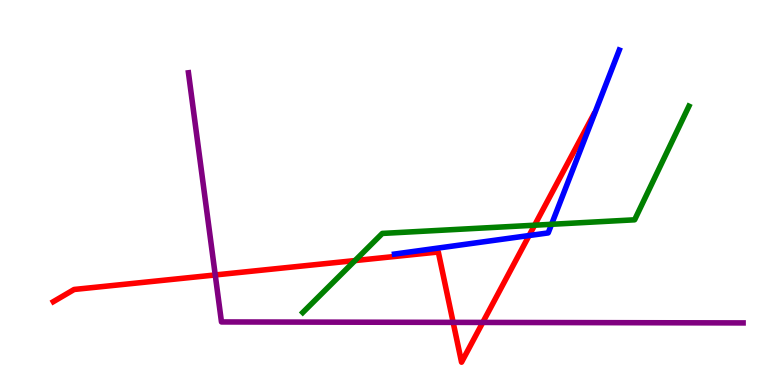[{'lines': ['blue', 'red'], 'intersections': [{'x': 6.83, 'y': 3.88}]}, {'lines': ['green', 'red'], 'intersections': [{'x': 4.58, 'y': 3.23}, {'x': 6.9, 'y': 4.15}]}, {'lines': ['purple', 'red'], 'intersections': [{'x': 2.78, 'y': 2.86}, {'x': 5.85, 'y': 1.63}, {'x': 6.23, 'y': 1.63}]}, {'lines': ['blue', 'green'], 'intersections': [{'x': 7.12, 'y': 4.17}]}, {'lines': ['blue', 'purple'], 'intersections': []}, {'lines': ['green', 'purple'], 'intersections': []}]